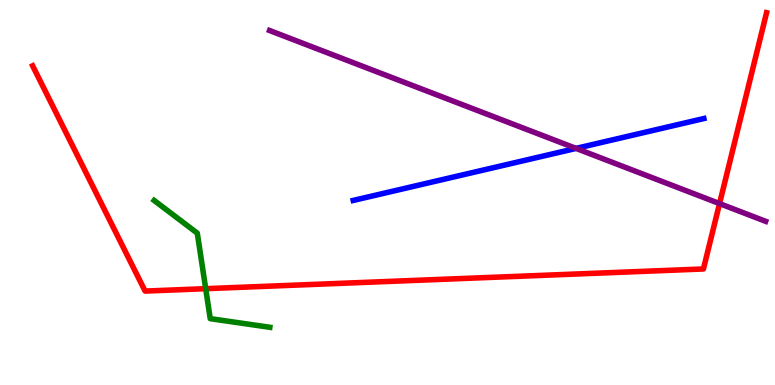[{'lines': ['blue', 'red'], 'intersections': []}, {'lines': ['green', 'red'], 'intersections': [{'x': 2.65, 'y': 2.5}]}, {'lines': ['purple', 'red'], 'intersections': [{'x': 9.28, 'y': 4.71}]}, {'lines': ['blue', 'green'], 'intersections': []}, {'lines': ['blue', 'purple'], 'intersections': [{'x': 7.43, 'y': 6.15}]}, {'lines': ['green', 'purple'], 'intersections': []}]